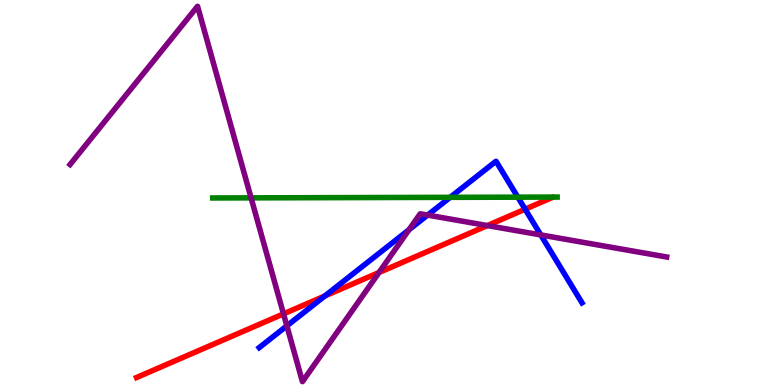[{'lines': ['blue', 'red'], 'intersections': [{'x': 4.19, 'y': 2.31}, {'x': 6.78, 'y': 4.57}]}, {'lines': ['green', 'red'], 'intersections': []}, {'lines': ['purple', 'red'], 'intersections': [{'x': 3.66, 'y': 1.85}, {'x': 4.89, 'y': 2.92}, {'x': 6.29, 'y': 4.14}]}, {'lines': ['blue', 'green'], 'intersections': [{'x': 5.81, 'y': 4.87}, {'x': 6.68, 'y': 4.88}]}, {'lines': ['blue', 'purple'], 'intersections': [{'x': 3.7, 'y': 1.54}, {'x': 5.28, 'y': 4.03}, {'x': 5.52, 'y': 4.41}, {'x': 6.98, 'y': 3.9}]}, {'lines': ['green', 'purple'], 'intersections': [{'x': 3.24, 'y': 4.86}]}]